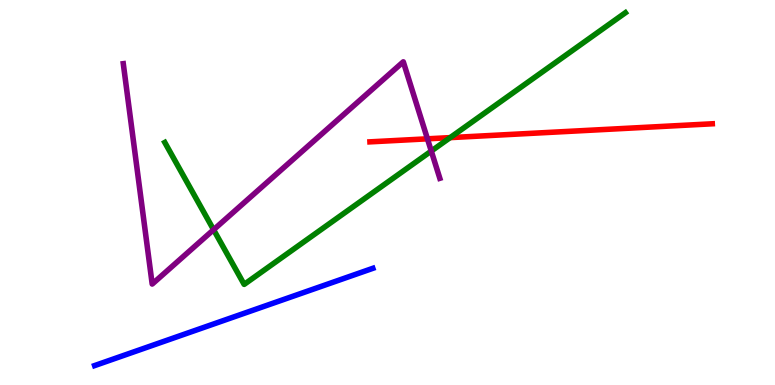[{'lines': ['blue', 'red'], 'intersections': []}, {'lines': ['green', 'red'], 'intersections': [{'x': 5.81, 'y': 6.43}]}, {'lines': ['purple', 'red'], 'intersections': [{'x': 5.52, 'y': 6.39}]}, {'lines': ['blue', 'green'], 'intersections': []}, {'lines': ['blue', 'purple'], 'intersections': []}, {'lines': ['green', 'purple'], 'intersections': [{'x': 2.76, 'y': 4.03}, {'x': 5.56, 'y': 6.08}]}]